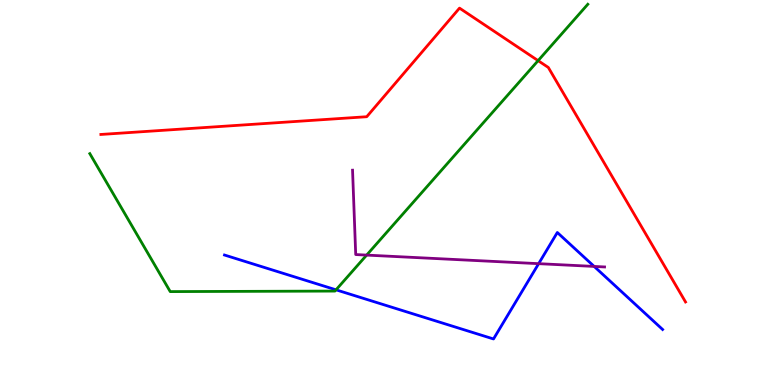[{'lines': ['blue', 'red'], 'intersections': []}, {'lines': ['green', 'red'], 'intersections': [{'x': 6.94, 'y': 8.42}]}, {'lines': ['purple', 'red'], 'intersections': []}, {'lines': ['blue', 'green'], 'intersections': [{'x': 4.34, 'y': 2.47}]}, {'lines': ['blue', 'purple'], 'intersections': [{'x': 6.95, 'y': 3.15}, {'x': 7.67, 'y': 3.08}]}, {'lines': ['green', 'purple'], 'intersections': [{'x': 4.73, 'y': 3.37}]}]